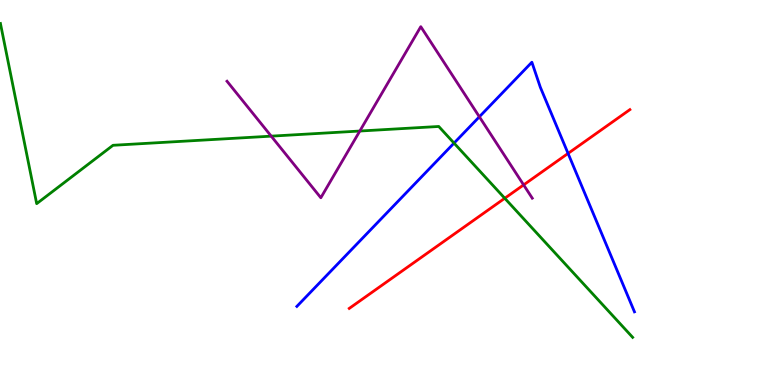[{'lines': ['blue', 'red'], 'intersections': [{'x': 7.33, 'y': 6.01}]}, {'lines': ['green', 'red'], 'intersections': [{'x': 6.51, 'y': 4.85}]}, {'lines': ['purple', 'red'], 'intersections': [{'x': 6.76, 'y': 5.2}]}, {'lines': ['blue', 'green'], 'intersections': [{'x': 5.86, 'y': 6.28}]}, {'lines': ['blue', 'purple'], 'intersections': [{'x': 6.19, 'y': 6.97}]}, {'lines': ['green', 'purple'], 'intersections': [{'x': 3.5, 'y': 6.46}, {'x': 4.64, 'y': 6.6}]}]